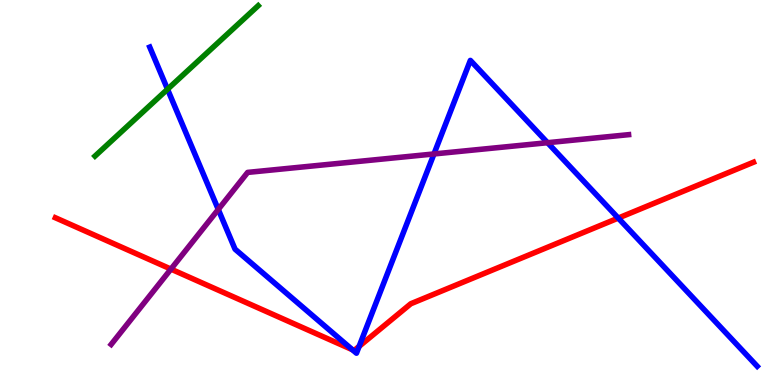[{'lines': ['blue', 'red'], 'intersections': [{'x': 4.55, 'y': 0.917}, {'x': 4.63, 'y': 1.0}, {'x': 7.98, 'y': 4.34}]}, {'lines': ['green', 'red'], 'intersections': []}, {'lines': ['purple', 'red'], 'intersections': [{'x': 2.21, 'y': 3.01}]}, {'lines': ['blue', 'green'], 'intersections': [{'x': 2.16, 'y': 7.68}]}, {'lines': ['blue', 'purple'], 'intersections': [{'x': 2.82, 'y': 4.56}, {'x': 5.6, 'y': 6.0}, {'x': 7.07, 'y': 6.29}]}, {'lines': ['green', 'purple'], 'intersections': []}]